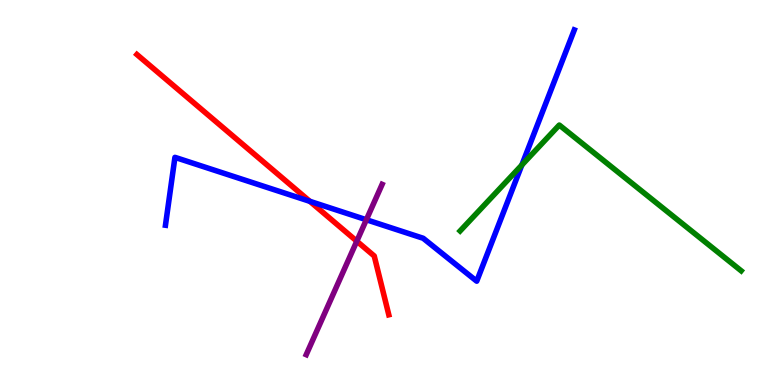[{'lines': ['blue', 'red'], 'intersections': [{'x': 4.0, 'y': 4.77}]}, {'lines': ['green', 'red'], 'intersections': []}, {'lines': ['purple', 'red'], 'intersections': [{'x': 4.6, 'y': 3.74}]}, {'lines': ['blue', 'green'], 'intersections': [{'x': 6.73, 'y': 5.71}]}, {'lines': ['blue', 'purple'], 'intersections': [{'x': 4.73, 'y': 4.29}]}, {'lines': ['green', 'purple'], 'intersections': []}]